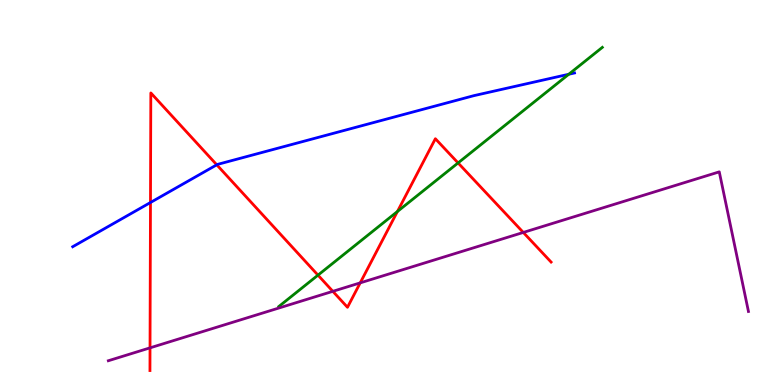[{'lines': ['blue', 'red'], 'intersections': [{'x': 1.94, 'y': 4.74}, {'x': 2.8, 'y': 5.72}]}, {'lines': ['green', 'red'], 'intersections': [{'x': 4.1, 'y': 2.85}, {'x': 5.13, 'y': 4.51}, {'x': 5.91, 'y': 5.77}]}, {'lines': ['purple', 'red'], 'intersections': [{'x': 1.94, 'y': 0.965}, {'x': 4.29, 'y': 2.43}, {'x': 4.65, 'y': 2.65}, {'x': 6.75, 'y': 3.96}]}, {'lines': ['blue', 'green'], 'intersections': [{'x': 7.34, 'y': 8.07}]}, {'lines': ['blue', 'purple'], 'intersections': []}, {'lines': ['green', 'purple'], 'intersections': []}]